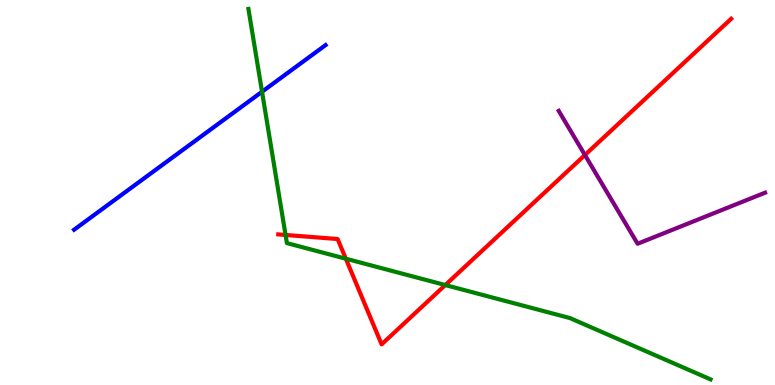[{'lines': ['blue', 'red'], 'intersections': []}, {'lines': ['green', 'red'], 'intersections': [{'x': 3.68, 'y': 3.9}, {'x': 4.46, 'y': 3.28}, {'x': 5.75, 'y': 2.6}]}, {'lines': ['purple', 'red'], 'intersections': [{'x': 7.55, 'y': 5.97}]}, {'lines': ['blue', 'green'], 'intersections': [{'x': 3.38, 'y': 7.62}]}, {'lines': ['blue', 'purple'], 'intersections': []}, {'lines': ['green', 'purple'], 'intersections': []}]